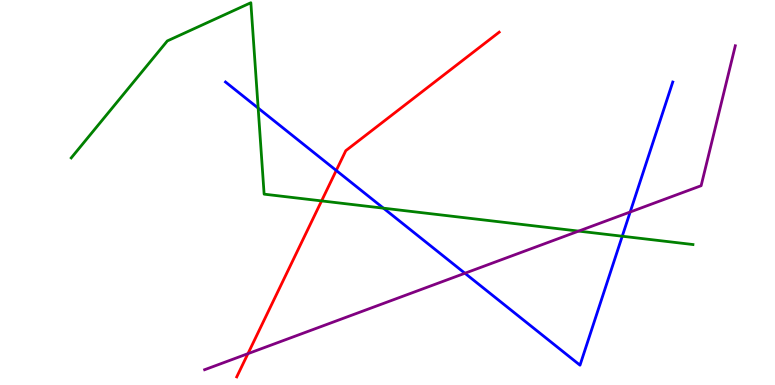[{'lines': ['blue', 'red'], 'intersections': [{'x': 4.34, 'y': 5.57}]}, {'lines': ['green', 'red'], 'intersections': [{'x': 4.15, 'y': 4.78}]}, {'lines': ['purple', 'red'], 'intersections': [{'x': 3.2, 'y': 0.814}]}, {'lines': ['blue', 'green'], 'intersections': [{'x': 3.33, 'y': 7.19}, {'x': 4.95, 'y': 4.59}, {'x': 8.03, 'y': 3.86}]}, {'lines': ['blue', 'purple'], 'intersections': [{'x': 6.0, 'y': 2.9}, {'x': 8.13, 'y': 4.49}]}, {'lines': ['green', 'purple'], 'intersections': [{'x': 7.47, 'y': 4.0}]}]